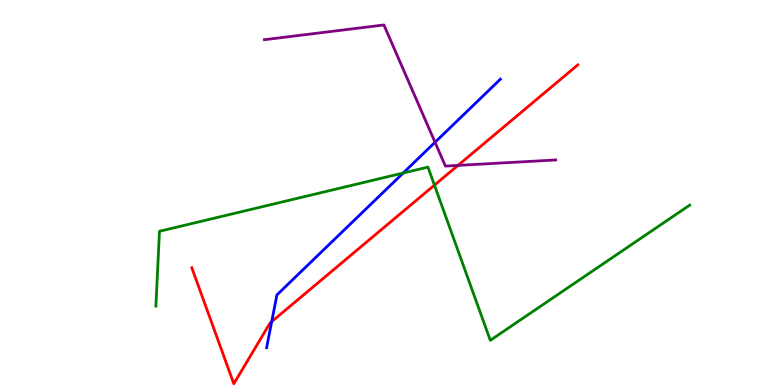[{'lines': ['blue', 'red'], 'intersections': [{'x': 3.51, 'y': 1.65}]}, {'lines': ['green', 'red'], 'intersections': [{'x': 5.61, 'y': 5.19}]}, {'lines': ['purple', 'red'], 'intersections': [{'x': 5.91, 'y': 5.7}]}, {'lines': ['blue', 'green'], 'intersections': [{'x': 5.2, 'y': 5.51}]}, {'lines': ['blue', 'purple'], 'intersections': [{'x': 5.61, 'y': 6.3}]}, {'lines': ['green', 'purple'], 'intersections': []}]